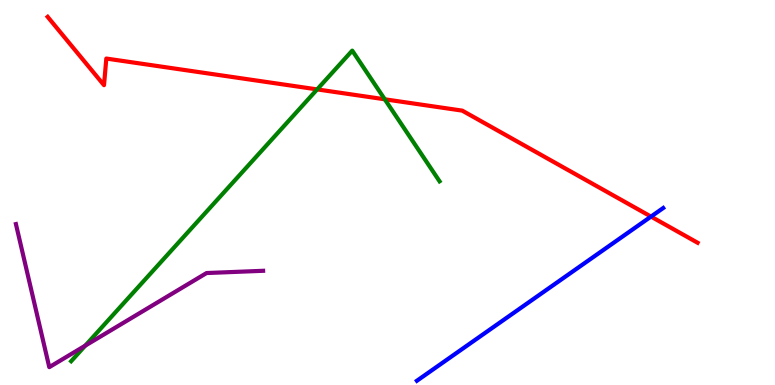[{'lines': ['blue', 'red'], 'intersections': [{'x': 8.4, 'y': 4.37}]}, {'lines': ['green', 'red'], 'intersections': [{'x': 4.09, 'y': 7.68}, {'x': 4.96, 'y': 7.42}]}, {'lines': ['purple', 'red'], 'intersections': []}, {'lines': ['blue', 'green'], 'intersections': []}, {'lines': ['blue', 'purple'], 'intersections': []}, {'lines': ['green', 'purple'], 'intersections': [{'x': 1.1, 'y': 1.02}]}]